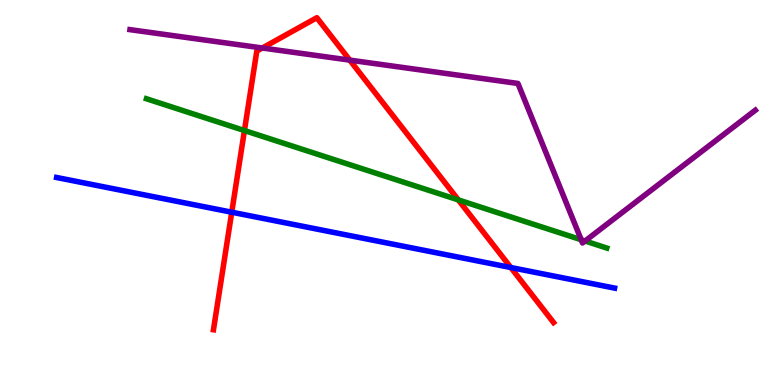[{'lines': ['blue', 'red'], 'intersections': [{'x': 2.99, 'y': 4.49}, {'x': 6.59, 'y': 3.05}]}, {'lines': ['green', 'red'], 'intersections': [{'x': 3.15, 'y': 6.61}, {'x': 5.91, 'y': 4.81}]}, {'lines': ['purple', 'red'], 'intersections': [{'x': 3.39, 'y': 8.75}, {'x': 4.51, 'y': 8.44}]}, {'lines': ['blue', 'green'], 'intersections': []}, {'lines': ['blue', 'purple'], 'intersections': []}, {'lines': ['green', 'purple'], 'intersections': [{'x': 7.5, 'y': 3.77}, {'x': 7.55, 'y': 3.74}]}]